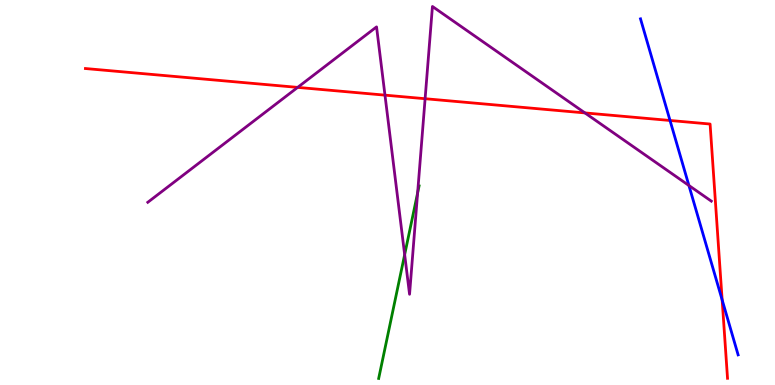[{'lines': ['blue', 'red'], 'intersections': [{'x': 8.65, 'y': 6.87}, {'x': 9.32, 'y': 2.21}]}, {'lines': ['green', 'red'], 'intersections': []}, {'lines': ['purple', 'red'], 'intersections': [{'x': 3.84, 'y': 7.73}, {'x': 4.97, 'y': 7.53}, {'x': 5.49, 'y': 7.44}, {'x': 7.55, 'y': 7.07}]}, {'lines': ['blue', 'green'], 'intersections': []}, {'lines': ['blue', 'purple'], 'intersections': [{'x': 8.89, 'y': 5.18}]}, {'lines': ['green', 'purple'], 'intersections': [{'x': 5.22, 'y': 3.39}, {'x': 5.39, 'y': 4.99}]}]